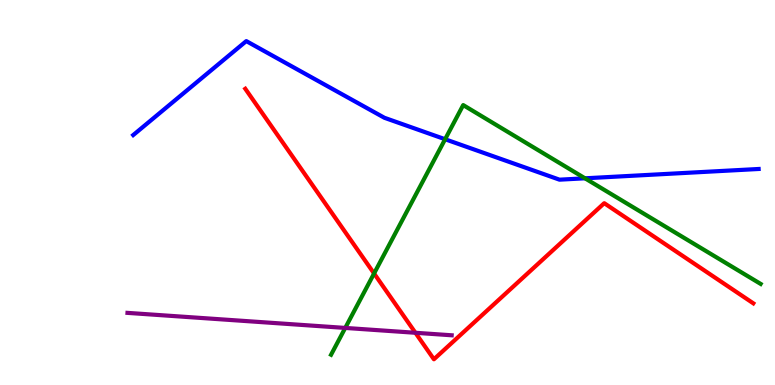[{'lines': ['blue', 'red'], 'intersections': []}, {'lines': ['green', 'red'], 'intersections': [{'x': 4.83, 'y': 2.9}]}, {'lines': ['purple', 'red'], 'intersections': [{'x': 5.36, 'y': 1.36}]}, {'lines': ['blue', 'green'], 'intersections': [{'x': 5.74, 'y': 6.38}, {'x': 7.55, 'y': 5.37}]}, {'lines': ['blue', 'purple'], 'intersections': []}, {'lines': ['green', 'purple'], 'intersections': [{'x': 4.45, 'y': 1.48}]}]